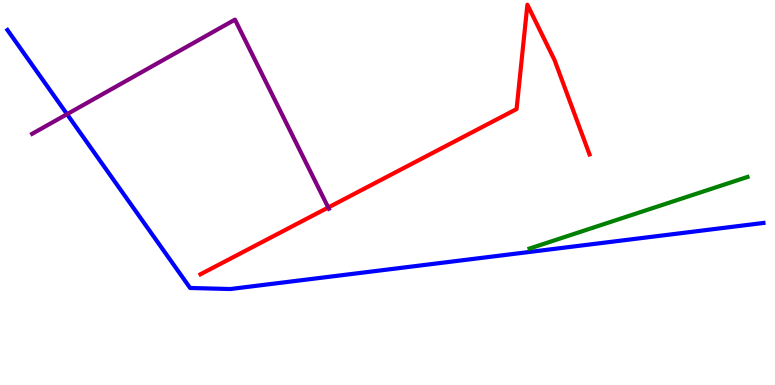[{'lines': ['blue', 'red'], 'intersections': []}, {'lines': ['green', 'red'], 'intersections': []}, {'lines': ['purple', 'red'], 'intersections': [{'x': 4.24, 'y': 4.61}]}, {'lines': ['blue', 'green'], 'intersections': []}, {'lines': ['blue', 'purple'], 'intersections': [{'x': 0.865, 'y': 7.03}]}, {'lines': ['green', 'purple'], 'intersections': []}]